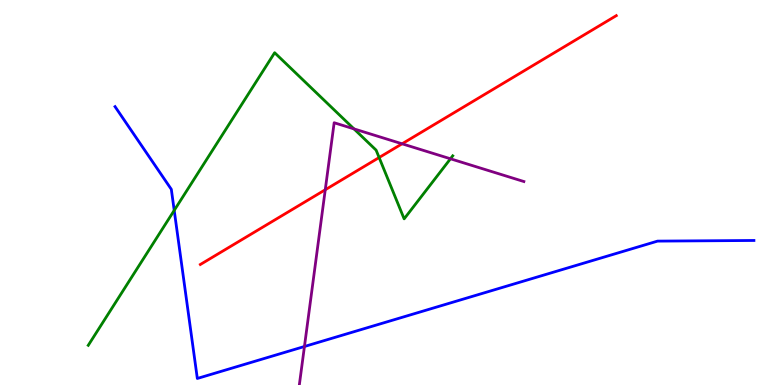[{'lines': ['blue', 'red'], 'intersections': []}, {'lines': ['green', 'red'], 'intersections': [{'x': 4.89, 'y': 5.91}]}, {'lines': ['purple', 'red'], 'intersections': [{'x': 4.2, 'y': 5.07}, {'x': 5.19, 'y': 6.27}]}, {'lines': ['blue', 'green'], 'intersections': [{'x': 2.25, 'y': 4.54}]}, {'lines': ['blue', 'purple'], 'intersections': [{'x': 3.93, 'y': 1.0}]}, {'lines': ['green', 'purple'], 'intersections': [{'x': 4.57, 'y': 6.65}, {'x': 5.81, 'y': 5.88}]}]